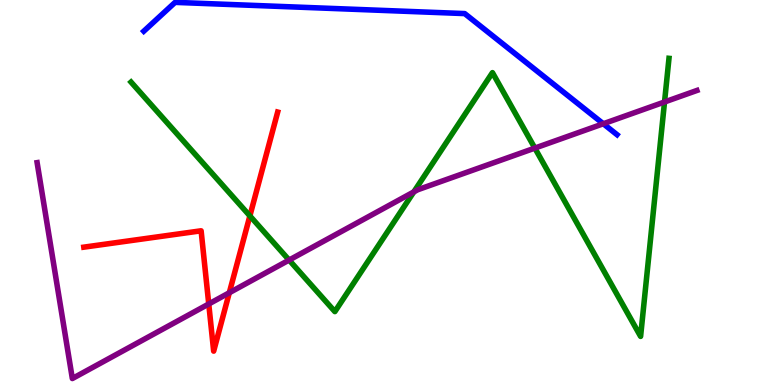[{'lines': ['blue', 'red'], 'intersections': []}, {'lines': ['green', 'red'], 'intersections': [{'x': 3.22, 'y': 4.39}]}, {'lines': ['purple', 'red'], 'intersections': [{'x': 2.69, 'y': 2.1}, {'x': 2.96, 'y': 2.4}]}, {'lines': ['blue', 'green'], 'intersections': []}, {'lines': ['blue', 'purple'], 'intersections': [{'x': 7.78, 'y': 6.79}]}, {'lines': ['green', 'purple'], 'intersections': [{'x': 3.73, 'y': 3.25}, {'x': 5.34, 'y': 5.02}, {'x': 6.9, 'y': 6.15}, {'x': 8.57, 'y': 7.35}]}]